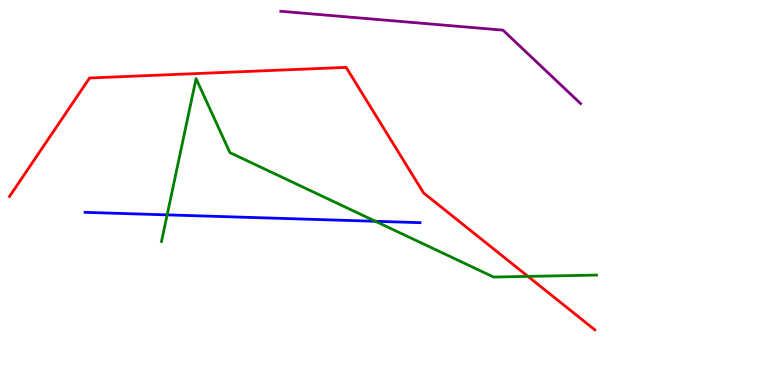[{'lines': ['blue', 'red'], 'intersections': []}, {'lines': ['green', 'red'], 'intersections': [{'x': 6.81, 'y': 2.82}]}, {'lines': ['purple', 'red'], 'intersections': []}, {'lines': ['blue', 'green'], 'intersections': [{'x': 2.16, 'y': 4.42}, {'x': 4.84, 'y': 4.25}]}, {'lines': ['blue', 'purple'], 'intersections': []}, {'lines': ['green', 'purple'], 'intersections': []}]